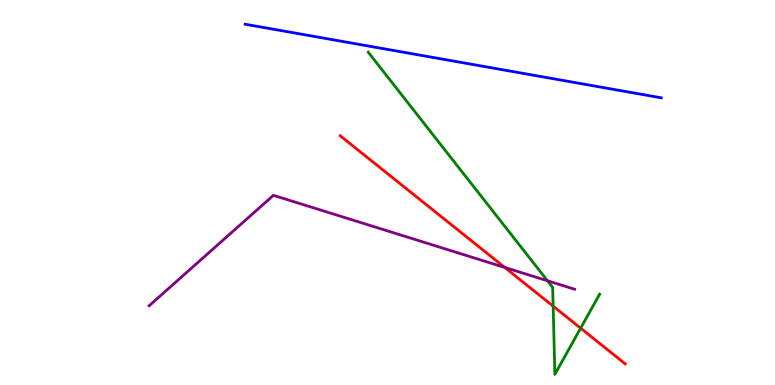[{'lines': ['blue', 'red'], 'intersections': []}, {'lines': ['green', 'red'], 'intersections': [{'x': 7.14, 'y': 2.05}, {'x': 7.49, 'y': 1.48}]}, {'lines': ['purple', 'red'], 'intersections': [{'x': 6.51, 'y': 3.05}]}, {'lines': ['blue', 'green'], 'intersections': []}, {'lines': ['blue', 'purple'], 'intersections': []}, {'lines': ['green', 'purple'], 'intersections': [{'x': 7.06, 'y': 2.71}]}]